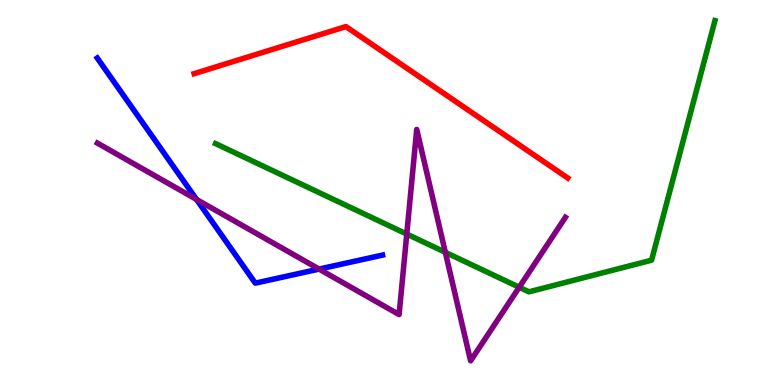[{'lines': ['blue', 'red'], 'intersections': []}, {'lines': ['green', 'red'], 'intersections': []}, {'lines': ['purple', 'red'], 'intersections': []}, {'lines': ['blue', 'green'], 'intersections': []}, {'lines': ['blue', 'purple'], 'intersections': [{'x': 2.54, 'y': 4.82}, {'x': 4.12, 'y': 3.01}]}, {'lines': ['green', 'purple'], 'intersections': [{'x': 5.25, 'y': 3.92}, {'x': 5.75, 'y': 3.45}, {'x': 6.7, 'y': 2.54}]}]